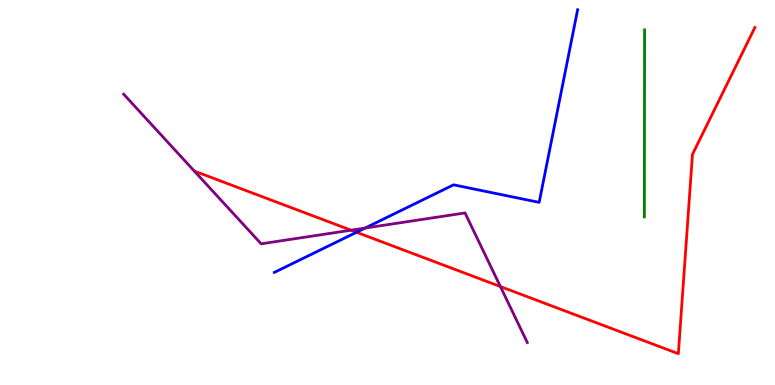[{'lines': ['blue', 'red'], 'intersections': [{'x': 4.6, 'y': 3.97}]}, {'lines': ['green', 'red'], 'intersections': []}, {'lines': ['purple', 'red'], 'intersections': [{'x': 4.53, 'y': 4.02}, {'x': 6.46, 'y': 2.56}]}, {'lines': ['blue', 'green'], 'intersections': []}, {'lines': ['blue', 'purple'], 'intersections': [{'x': 4.71, 'y': 4.08}]}, {'lines': ['green', 'purple'], 'intersections': []}]